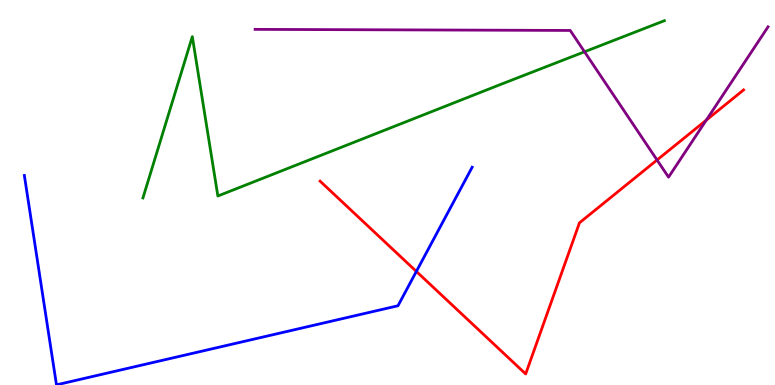[{'lines': ['blue', 'red'], 'intersections': [{'x': 5.37, 'y': 2.95}]}, {'lines': ['green', 'red'], 'intersections': []}, {'lines': ['purple', 'red'], 'intersections': [{'x': 8.48, 'y': 5.84}, {'x': 9.11, 'y': 6.88}]}, {'lines': ['blue', 'green'], 'intersections': []}, {'lines': ['blue', 'purple'], 'intersections': []}, {'lines': ['green', 'purple'], 'intersections': [{'x': 7.54, 'y': 8.66}]}]